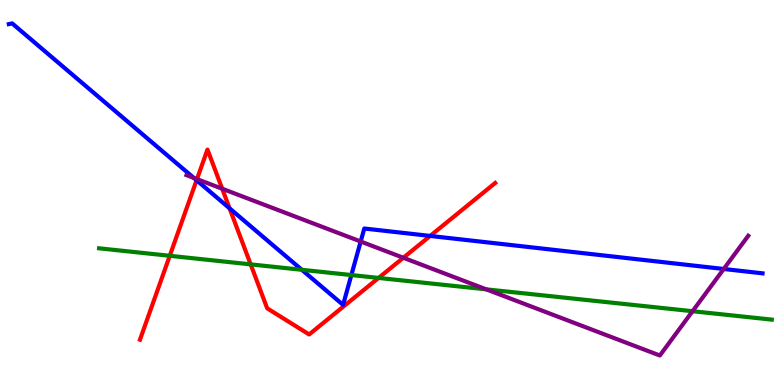[{'lines': ['blue', 'red'], 'intersections': [{'x': 2.54, 'y': 5.32}, {'x': 2.96, 'y': 4.59}, {'x': 5.55, 'y': 3.87}]}, {'lines': ['green', 'red'], 'intersections': [{'x': 2.19, 'y': 3.36}, {'x': 3.23, 'y': 3.13}, {'x': 4.88, 'y': 2.78}]}, {'lines': ['purple', 'red'], 'intersections': [{'x': 2.54, 'y': 5.35}, {'x': 2.87, 'y': 5.1}, {'x': 5.2, 'y': 3.3}]}, {'lines': ['blue', 'green'], 'intersections': [{'x': 3.89, 'y': 2.99}, {'x': 4.53, 'y': 2.86}]}, {'lines': ['blue', 'purple'], 'intersections': [{'x': 2.5, 'y': 5.38}, {'x': 4.65, 'y': 3.73}, {'x': 9.34, 'y': 3.01}]}, {'lines': ['green', 'purple'], 'intersections': [{'x': 6.27, 'y': 2.48}, {'x': 8.94, 'y': 1.92}]}]